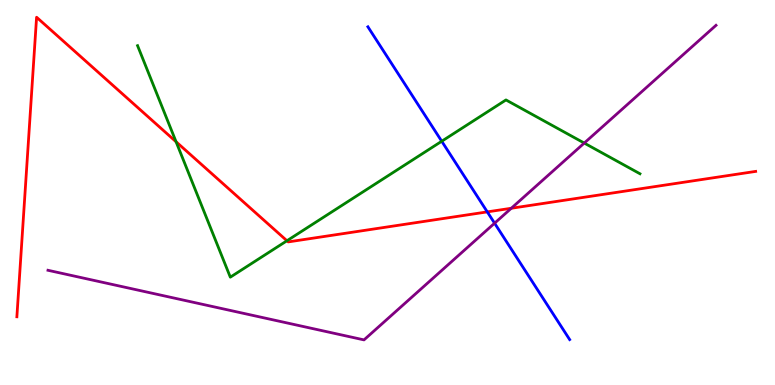[{'lines': ['blue', 'red'], 'intersections': [{'x': 6.29, 'y': 4.5}]}, {'lines': ['green', 'red'], 'intersections': [{'x': 2.27, 'y': 6.32}, {'x': 3.7, 'y': 3.75}]}, {'lines': ['purple', 'red'], 'intersections': [{'x': 6.6, 'y': 4.59}]}, {'lines': ['blue', 'green'], 'intersections': [{'x': 5.7, 'y': 6.33}]}, {'lines': ['blue', 'purple'], 'intersections': [{'x': 6.38, 'y': 4.2}]}, {'lines': ['green', 'purple'], 'intersections': [{'x': 7.54, 'y': 6.28}]}]